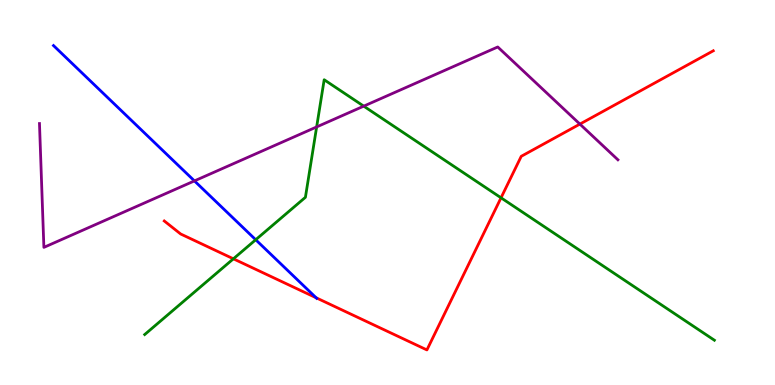[{'lines': ['blue', 'red'], 'intersections': [{'x': 4.08, 'y': 2.27}]}, {'lines': ['green', 'red'], 'intersections': [{'x': 3.01, 'y': 3.28}, {'x': 6.46, 'y': 4.86}]}, {'lines': ['purple', 'red'], 'intersections': [{'x': 7.48, 'y': 6.78}]}, {'lines': ['blue', 'green'], 'intersections': [{'x': 3.3, 'y': 3.77}]}, {'lines': ['blue', 'purple'], 'intersections': [{'x': 2.51, 'y': 5.3}]}, {'lines': ['green', 'purple'], 'intersections': [{'x': 4.09, 'y': 6.7}, {'x': 4.69, 'y': 7.24}]}]